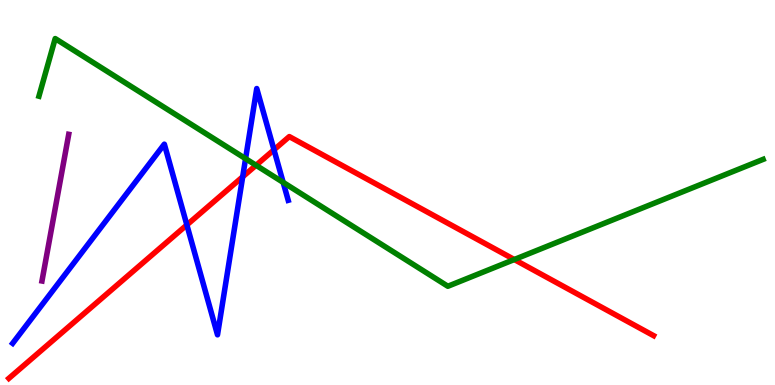[{'lines': ['blue', 'red'], 'intersections': [{'x': 2.41, 'y': 4.16}, {'x': 3.13, 'y': 5.41}, {'x': 3.54, 'y': 6.11}]}, {'lines': ['green', 'red'], 'intersections': [{'x': 3.3, 'y': 5.71}, {'x': 6.64, 'y': 3.26}]}, {'lines': ['purple', 'red'], 'intersections': []}, {'lines': ['blue', 'green'], 'intersections': [{'x': 3.17, 'y': 5.88}, {'x': 3.65, 'y': 5.26}]}, {'lines': ['blue', 'purple'], 'intersections': []}, {'lines': ['green', 'purple'], 'intersections': []}]